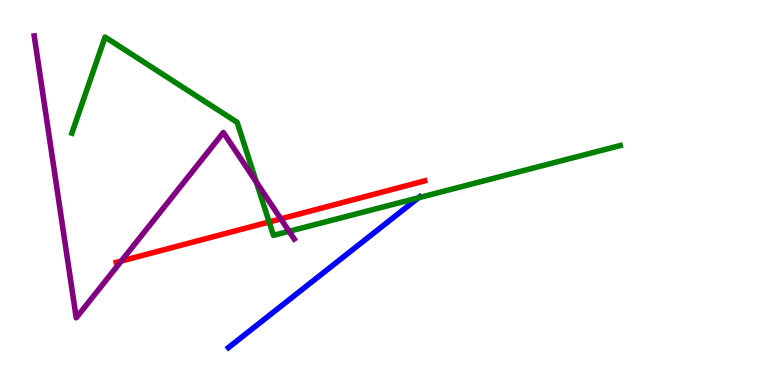[{'lines': ['blue', 'red'], 'intersections': []}, {'lines': ['green', 'red'], 'intersections': [{'x': 3.47, 'y': 4.23}]}, {'lines': ['purple', 'red'], 'intersections': [{'x': 1.57, 'y': 3.22}, {'x': 3.62, 'y': 4.31}]}, {'lines': ['blue', 'green'], 'intersections': [{'x': 5.4, 'y': 4.86}]}, {'lines': ['blue', 'purple'], 'intersections': []}, {'lines': ['green', 'purple'], 'intersections': [{'x': 3.31, 'y': 5.27}, {'x': 3.73, 'y': 3.99}]}]